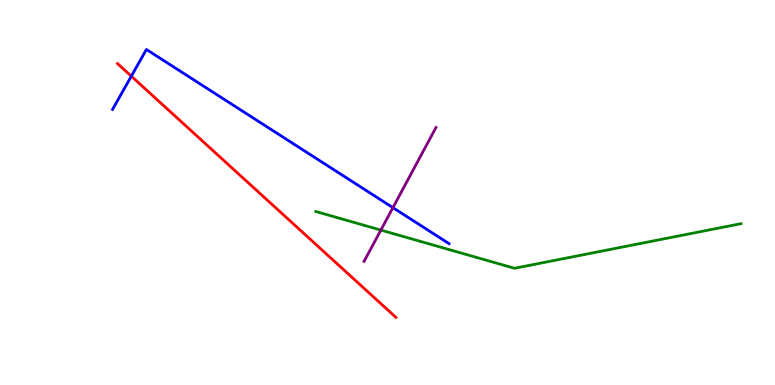[{'lines': ['blue', 'red'], 'intersections': [{'x': 1.69, 'y': 8.02}]}, {'lines': ['green', 'red'], 'intersections': []}, {'lines': ['purple', 'red'], 'intersections': []}, {'lines': ['blue', 'green'], 'intersections': []}, {'lines': ['blue', 'purple'], 'intersections': [{'x': 5.07, 'y': 4.61}]}, {'lines': ['green', 'purple'], 'intersections': [{'x': 4.91, 'y': 4.02}]}]